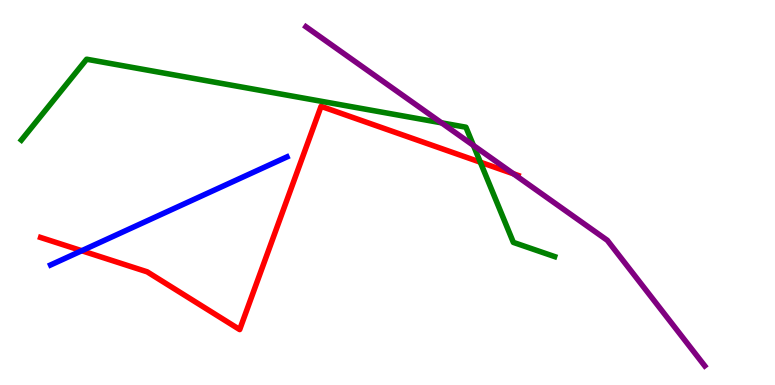[{'lines': ['blue', 'red'], 'intersections': [{'x': 1.05, 'y': 3.49}]}, {'lines': ['green', 'red'], 'intersections': [{'x': 6.2, 'y': 5.79}]}, {'lines': ['purple', 'red'], 'intersections': [{'x': 6.63, 'y': 5.49}]}, {'lines': ['blue', 'green'], 'intersections': []}, {'lines': ['blue', 'purple'], 'intersections': []}, {'lines': ['green', 'purple'], 'intersections': [{'x': 5.7, 'y': 6.81}, {'x': 6.11, 'y': 6.22}]}]